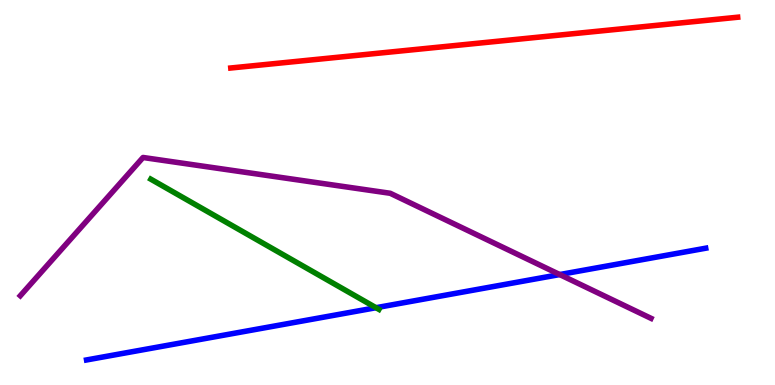[{'lines': ['blue', 'red'], 'intersections': []}, {'lines': ['green', 'red'], 'intersections': []}, {'lines': ['purple', 'red'], 'intersections': []}, {'lines': ['blue', 'green'], 'intersections': [{'x': 4.85, 'y': 2.01}]}, {'lines': ['blue', 'purple'], 'intersections': [{'x': 7.22, 'y': 2.87}]}, {'lines': ['green', 'purple'], 'intersections': []}]